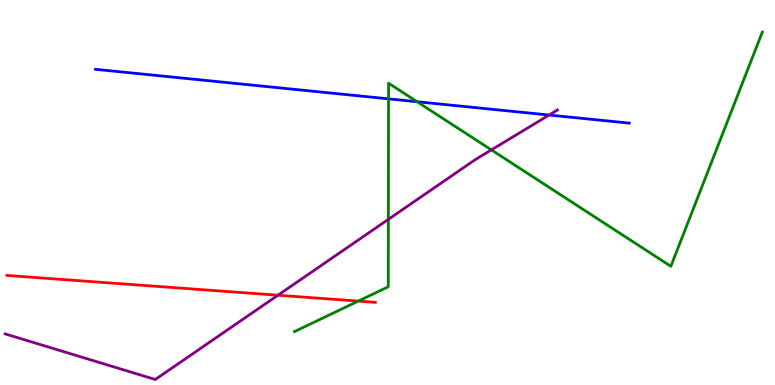[{'lines': ['blue', 'red'], 'intersections': []}, {'lines': ['green', 'red'], 'intersections': [{'x': 4.62, 'y': 2.18}]}, {'lines': ['purple', 'red'], 'intersections': [{'x': 3.59, 'y': 2.33}]}, {'lines': ['blue', 'green'], 'intersections': [{'x': 5.01, 'y': 7.43}, {'x': 5.38, 'y': 7.36}]}, {'lines': ['blue', 'purple'], 'intersections': [{'x': 7.09, 'y': 7.01}]}, {'lines': ['green', 'purple'], 'intersections': [{'x': 5.01, 'y': 4.3}, {'x': 6.34, 'y': 6.11}]}]